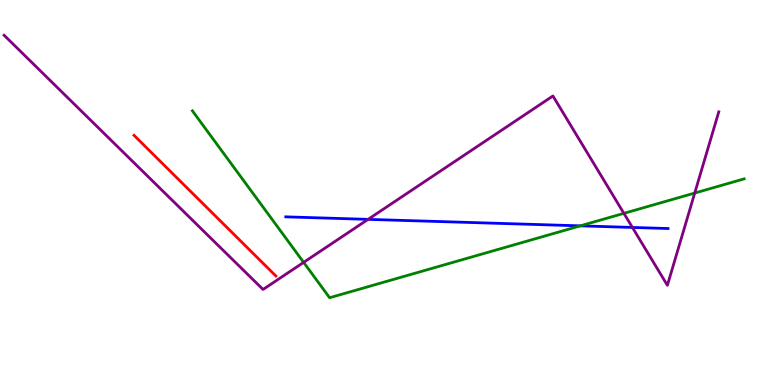[{'lines': ['blue', 'red'], 'intersections': []}, {'lines': ['green', 'red'], 'intersections': []}, {'lines': ['purple', 'red'], 'intersections': []}, {'lines': ['blue', 'green'], 'intersections': [{'x': 7.49, 'y': 4.13}]}, {'lines': ['blue', 'purple'], 'intersections': [{'x': 4.75, 'y': 4.3}, {'x': 8.16, 'y': 4.09}]}, {'lines': ['green', 'purple'], 'intersections': [{'x': 3.92, 'y': 3.19}, {'x': 8.05, 'y': 4.46}, {'x': 8.96, 'y': 4.99}]}]